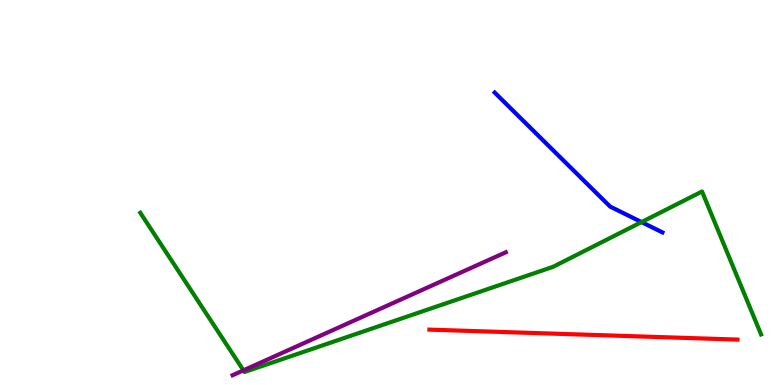[{'lines': ['blue', 'red'], 'intersections': []}, {'lines': ['green', 'red'], 'intersections': []}, {'lines': ['purple', 'red'], 'intersections': []}, {'lines': ['blue', 'green'], 'intersections': [{'x': 8.28, 'y': 4.23}]}, {'lines': ['blue', 'purple'], 'intersections': []}, {'lines': ['green', 'purple'], 'intersections': [{'x': 3.14, 'y': 0.381}]}]